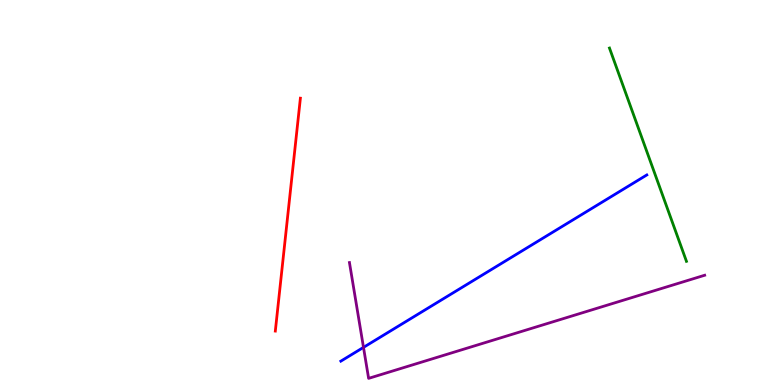[{'lines': ['blue', 'red'], 'intersections': []}, {'lines': ['green', 'red'], 'intersections': []}, {'lines': ['purple', 'red'], 'intersections': []}, {'lines': ['blue', 'green'], 'intersections': []}, {'lines': ['blue', 'purple'], 'intersections': [{'x': 4.69, 'y': 0.977}]}, {'lines': ['green', 'purple'], 'intersections': []}]